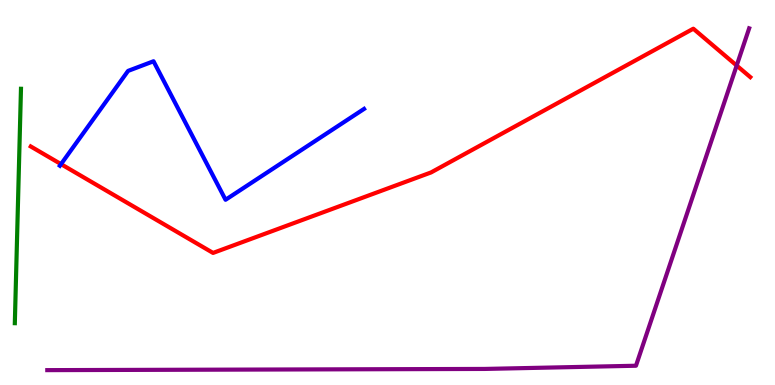[{'lines': ['blue', 'red'], 'intersections': [{'x': 0.787, 'y': 5.74}]}, {'lines': ['green', 'red'], 'intersections': []}, {'lines': ['purple', 'red'], 'intersections': [{'x': 9.51, 'y': 8.3}]}, {'lines': ['blue', 'green'], 'intersections': []}, {'lines': ['blue', 'purple'], 'intersections': []}, {'lines': ['green', 'purple'], 'intersections': []}]